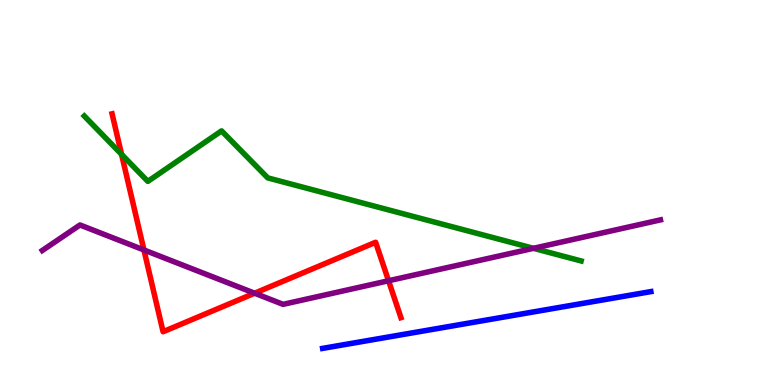[{'lines': ['blue', 'red'], 'intersections': []}, {'lines': ['green', 'red'], 'intersections': [{'x': 1.57, 'y': 5.99}]}, {'lines': ['purple', 'red'], 'intersections': [{'x': 1.86, 'y': 3.51}, {'x': 3.29, 'y': 2.38}, {'x': 5.01, 'y': 2.71}]}, {'lines': ['blue', 'green'], 'intersections': []}, {'lines': ['blue', 'purple'], 'intersections': []}, {'lines': ['green', 'purple'], 'intersections': [{'x': 6.88, 'y': 3.55}]}]